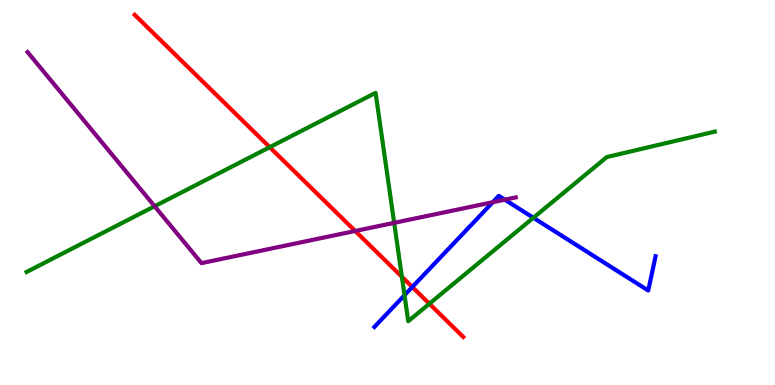[{'lines': ['blue', 'red'], 'intersections': [{'x': 5.32, 'y': 2.55}]}, {'lines': ['green', 'red'], 'intersections': [{'x': 3.48, 'y': 6.18}, {'x': 5.19, 'y': 2.81}, {'x': 5.54, 'y': 2.11}]}, {'lines': ['purple', 'red'], 'intersections': [{'x': 4.58, 'y': 4.0}]}, {'lines': ['blue', 'green'], 'intersections': [{'x': 5.22, 'y': 2.33}, {'x': 6.88, 'y': 4.34}]}, {'lines': ['blue', 'purple'], 'intersections': [{'x': 6.36, 'y': 4.75}, {'x': 6.51, 'y': 4.81}]}, {'lines': ['green', 'purple'], 'intersections': [{'x': 2.0, 'y': 4.64}, {'x': 5.09, 'y': 4.21}]}]